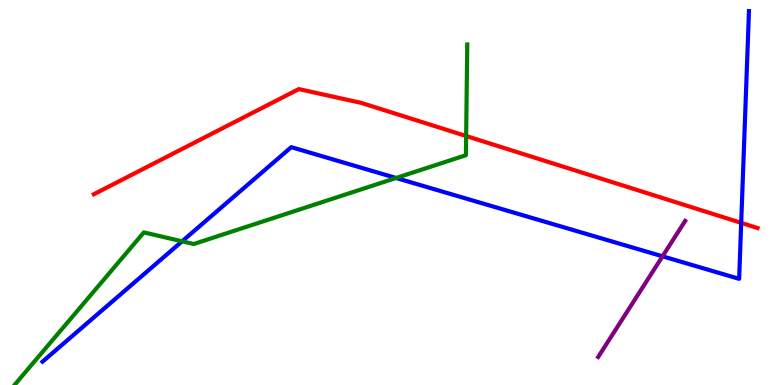[{'lines': ['blue', 'red'], 'intersections': [{'x': 9.56, 'y': 4.21}]}, {'lines': ['green', 'red'], 'intersections': [{'x': 6.01, 'y': 6.47}]}, {'lines': ['purple', 'red'], 'intersections': []}, {'lines': ['blue', 'green'], 'intersections': [{'x': 2.35, 'y': 3.73}, {'x': 5.11, 'y': 5.38}]}, {'lines': ['blue', 'purple'], 'intersections': [{'x': 8.55, 'y': 3.34}]}, {'lines': ['green', 'purple'], 'intersections': []}]